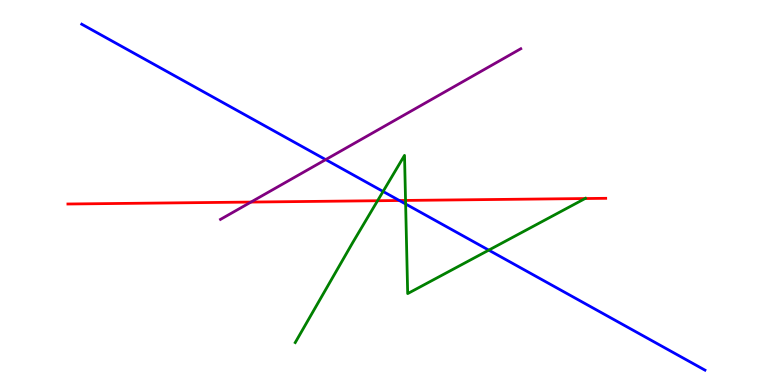[{'lines': ['blue', 'red'], 'intersections': [{'x': 5.15, 'y': 4.79}]}, {'lines': ['green', 'red'], 'intersections': [{'x': 4.87, 'y': 4.79}, {'x': 5.23, 'y': 4.79}, {'x': 7.55, 'y': 4.84}]}, {'lines': ['purple', 'red'], 'intersections': [{'x': 3.24, 'y': 4.75}]}, {'lines': ['blue', 'green'], 'intersections': [{'x': 4.94, 'y': 5.03}, {'x': 5.23, 'y': 4.7}, {'x': 6.31, 'y': 3.5}]}, {'lines': ['blue', 'purple'], 'intersections': [{'x': 4.2, 'y': 5.85}]}, {'lines': ['green', 'purple'], 'intersections': []}]